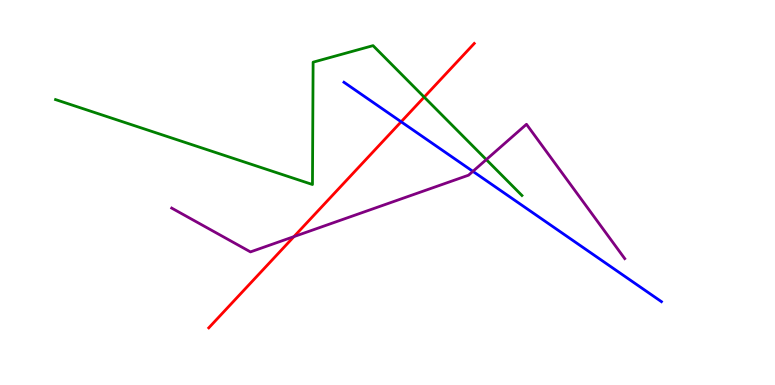[{'lines': ['blue', 'red'], 'intersections': [{'x': 5.18, 'y': 6.84}]}, {'lines': ['green', 'red'], 'intersections': [{'x': 5.47, 'y': 7.48}]}, {'lines': ['purple', 'red'], 'intersections': [{'x': 3.79, 'y': 3.85}]}, {'lines': ['blue', 'green'], 'intersections': []}, {'lines': ['blue', 'purple'], 'intersections': [{'x': 6.1, 'y': 5.55}]}, {'lines': ['green', 'purple'], 'intersections': [{'x': 6.27, 'y': 5.85}]}]